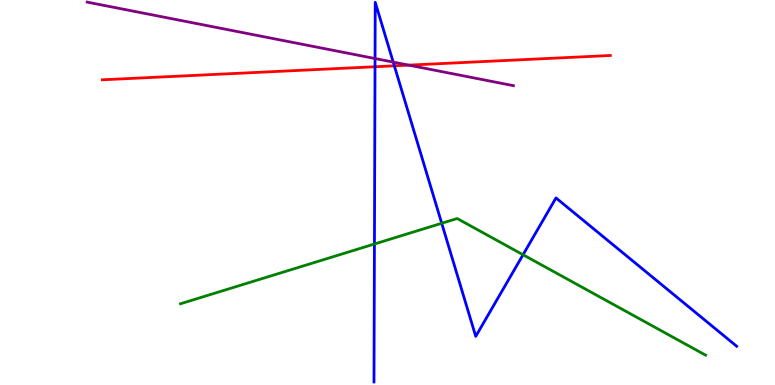[{'lines': ['blue', 'red'], 'intersections': [{'x': 4.84, 'y': 8.27}, {'x': 5.09, 'y': 8.29}]}, {'lines': ['green', 'red'], 'intersections': []}, {'lines': ['purple', 'red'], 'intersections': [{'x': 5.27, 'y': 8.31}]}, {'lines': ['blue', 'green'], 'intersections': [{'x': 4.83, 'y': 3.66}, {'x': 5.7, 'y': 4.2}, {'x': 6.75, 'y': 3.38}]}, {'lines': ['blue', 'purple'], 'intersections': [{'x': 4.84, 'y': 8.48}, {'x': 5.07, 'y': 8.39}]}, {'lines': ['green', 'purple'], 'intersections': []}]